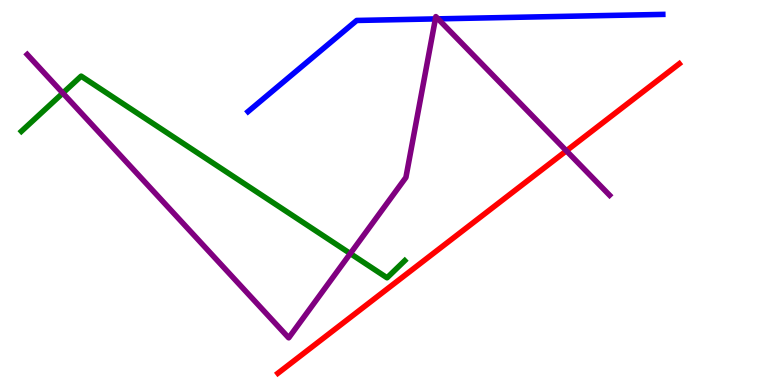[{'lines': ['blue', 'red'], 'intersections': []}, {'lines': ['green', 'red'], 'intersections': []}, {'lines': ['purple', 'red'], 'intersections': [{'x': 7.31, 'y': 6.08}]}, {'lines': ['blue', 'green'], 'intersections': []}, {'lines': ['blue', 'purple'], 'intersections': [{'x': 5.62, 'y': 9.51}, {'x': 5.65, 'y': 9.51}]}, {'lines': ['green', 'purple'], 'intersections': [{'x': 0.811, 'y': 7.58}, {'x': 4.52, 'y': 3.41}]}]